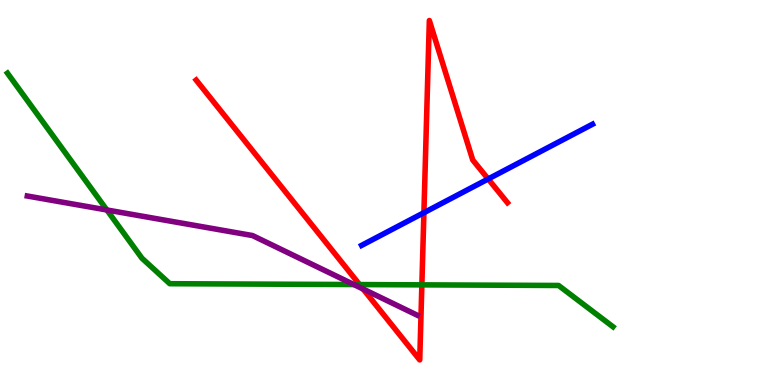[{'lines': ['blue', 'red'], 'intersections': [{'x': 5.47, 'y': 4.48}, {'x': 6.3, 'y': 5.35}]}, {'lines': ['green', 'red'], 'intersections': [{'x': 4.64, 'y': 2.61}, {'x': 5.44, 'y': 2.6}]}, {'lines': ['purple', 'red'], 'intersections': [{'x': 4.69, 'y': 2.49}]}, {'lines': ['blue', 'green'], 'intersections': []}, {'lines': ['blue', 'purple'], 'intersections': []}, {'lines': ['green', 'purple'], 'intersections': [{'x': 1.38, 'y': 4.55}, {'x': 4.57, 'y': 2.61}]}]